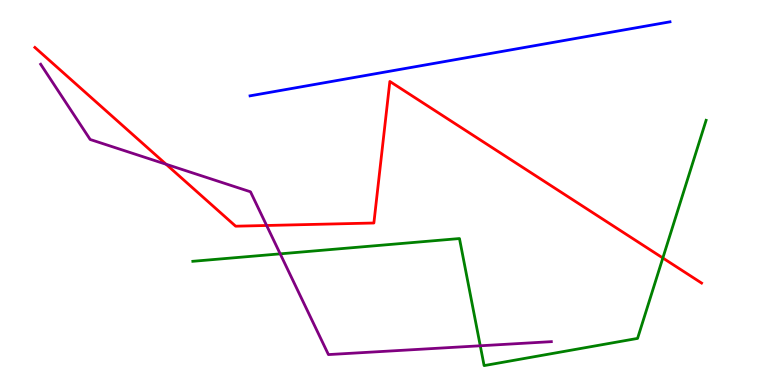[{'lines': ['blue', 'red'], 'intersections': []}, {'lines': ['green', 'red'], 'intersections': [{'x': 8.55, 'y': 3.3}]}, {'lines': ['purple', 'red'], 'intersections': [{'x': 2.14, 'y': 5.73}, {'x': 3.44, 'y': 4.14}]}, {'lines': ['blue', 'green'], 'intersections': []}, {'lines': ['blue', 'purple'], 'intersections': []}, {'lines': ['green', 'purple'], 'intersections': [{'x': 3.62, 'y': 3.41}, {'x': 6.2, 'y': 1.02}]}]